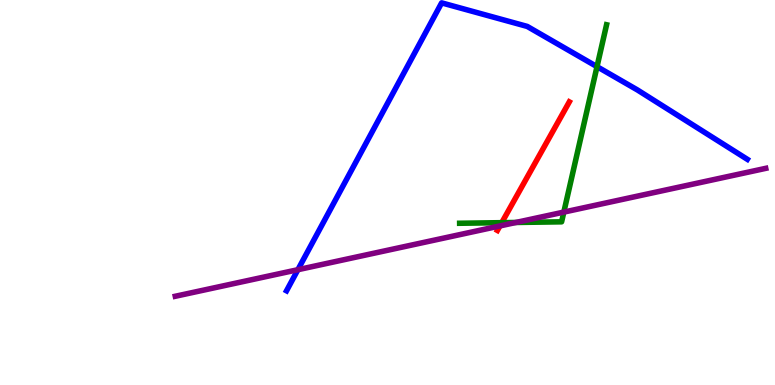[{'lines': ['blue', 'red'], 'intersections': []}, {'lines': ['green', 'red'], 'intersections': [{'x': 6.47, 'y': 4.22}]}, {'lines': ['purple', 'red'], 'intersections': [{'x': 6.45, 'y': 4.13}]}, {'lines': ['blue', 'green'], 'intersections': [{'x': 7.7, 'y': 8.27}]}, {'lines': ['blue', 'purple'], 'intersections': [{'x': 3.84, 'y': 2.99}]}, {'lines': ['green', 'purple'], 'intersections': [{'x': 6.66, 'y': 4.22}, {'x': 7.28, 'y': 4.49}]}]